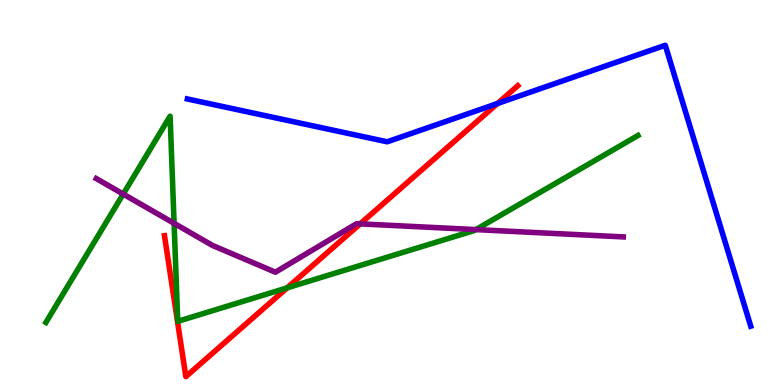[{'lines': ['blue', 'red'], 'intersections': [{'x': 6.42, 'y': 7.31}]}, {'lines': ['green', 'red'], 'intersections': [{'x': 3.71, 'y': 2.52}]}, {'lines': ['purple', 'red'], 'intersections': [{'x': 4.65, 'y': 4.19}]}, {'lines': ['blue', 'green'], 'intersections': []}, {'lines': ['blue', 'purple'], 'intersections': []}, {'lines': ['green', 'purple'], 'intersections': [{'x': 1.59, 'y': 4.96}, {'x': 2.25, 'y': 4.2}, {'x': 6.14, 'y': 4.04}]}]